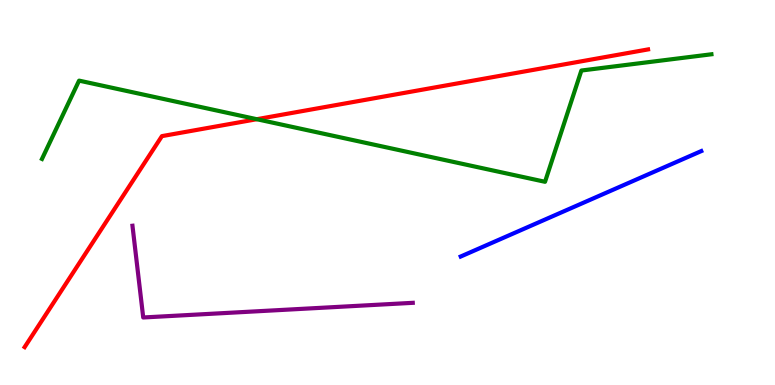[{'lines': ['blue', 'red'], 'intersections': []}, {'lines': ['green', 'red'], 'intersections': [{'x': 3.31, 'y': 6.9}]}, {'lines': ['purple', 'red'], 'intersections': []}, {'lines': ['blue', 'green'], 'intersections': []}, {'lines': ['blue', 'purple'], 'intersections': []}, {'lines': ['green', 'purple'], 'intersections': []}]